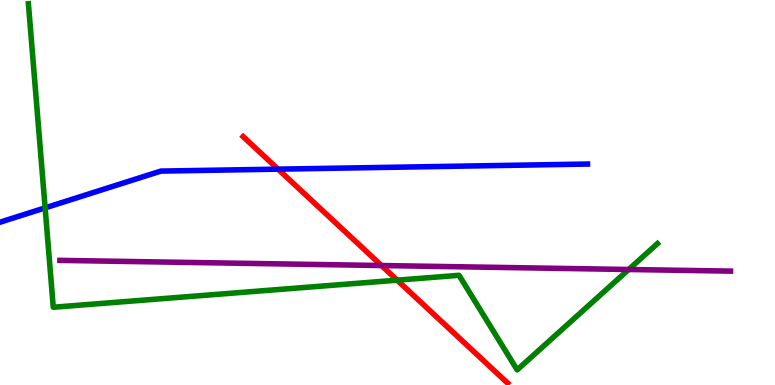[{'lines': ['blue', 'red'], 'intersections': [{'x': 3.59, 'y': 5.61}]}, {'lines': ['green', 'red'], 'intersections': [{'x': 5.12, 'y': 2.72}]}, {'lines': ['purple', 'red'], 'intersections': [{'x': 4.92, 'y': 3.1}]}, {'lines': ['blue', 'green'], 'intersections': [{'x': 0.582, 'y': 4.6}]}, {'lines': ['blue', 'purple'], 'intersections': []}, {'lines': ['green', 'purple'], 'intersections': [{'x': 8.11, 'y': 3.0}]}]